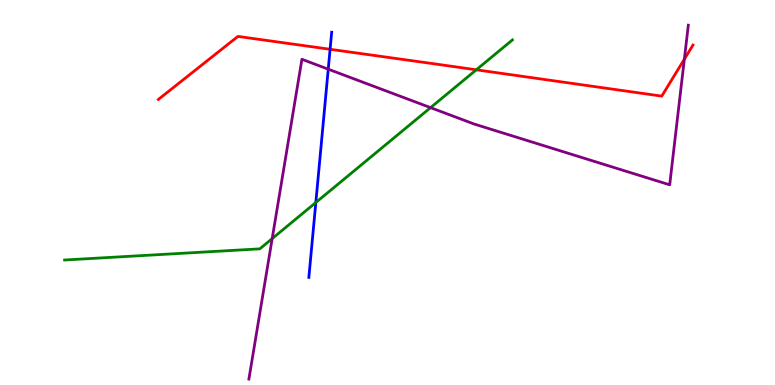[{'lines': ['blue', 'red'], 'intersections': [{'x': 4.26, 'y': 8.72}]}, {'lines': ['green', 'red'], 'intersections': [{'x': 6.15, 'y': 8.19}]}, {'lines': ['purple', 'red'], 'intersections': [{'x': 8.83, 'y': 8.46}]}, {'lines': ['blue', 'green'], 'intersections': [{'x': 4.08, 'y': 4.74}]}, {'lines': ['blue', 'purple'], 'intersections': [{'x': 4.24, 'y': 8.2}]}, {'lines': ['green', 'purple'], 'intersections': [{'x': 3.51, 'y': 3.8}, {'x': 5.56, 'y': 7.2}]}]